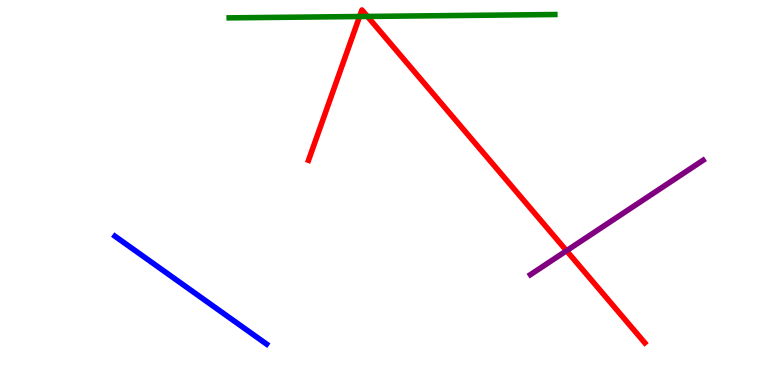[{'lines': ['blue', 'red'], 'intersections': []}, {'lines': ['green', 'red'], 'intersections': [{'x': 4.64, 'y': 9.57}, {'x': 4.74, 'y': 9.57}]}, {'lines': ['purple', 'red'], 'intersections': [{'x': 7.31, 'y': 3.49}]}, {'lines': ['blue', 'green'], 'intersections': []}, {'lines': ['blue', 'purple'], 'intersections': []}, {'lines': ['green', 'purple'], 'intersections': []}]